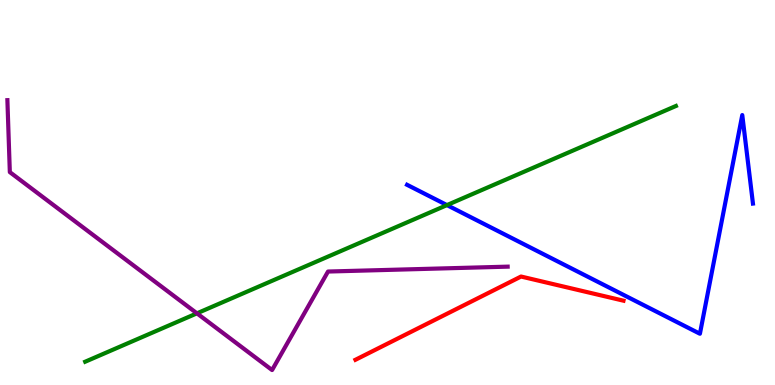[{'lines': ['blue', 'red'], 'intersections': []}, {'lines': ['green', 'red'], 'intersections': []}, {'lines': ['purple', 'red'], 'intersections': []}, {'lines': ['blue', 'green'], 'intersections': [{'x': 5.77, 'y': 4.67}]}, {'lines': ['blue', 'purple'], 'intersections': []}, {'lines': ['green', 'purple'], 'intersections': [{'x': 2.54, 'y': 1.86}]}]